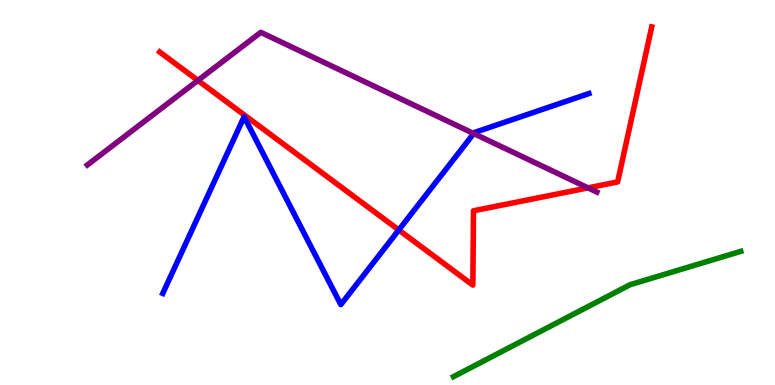[{'lines': ['blue', 'red'], 'intersections': [{'x': 5.15, 'y': 4.03}]}, {'lines': ['green', 'red'], 'intersections': []}, {'lines': ['purple', 'red'], 'intersections': [{'x': 2.55, 'y': 7.91}, {'x': 7.59, 'y': 5.12}]}, {'lines': ['blue', 'green'], 'intersections': []}, {'lines': ['blue', 'purple'], 'intersections': [{'x': 6.11, 'y': 6.53}]}, {'lines': ['green', 'purple'], 'intersections': []}]